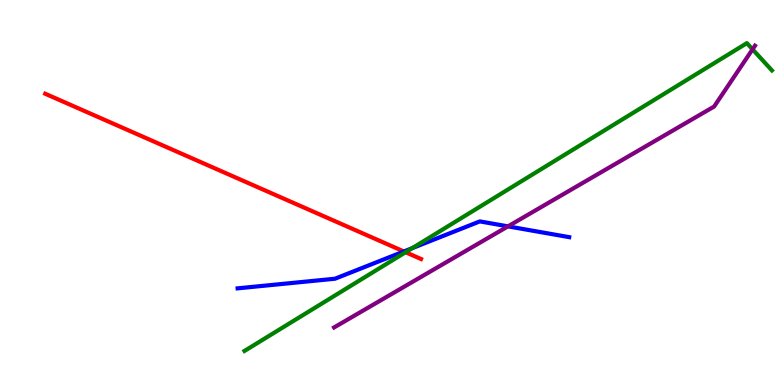[{'lines': ['blue', 'red'], 'intersections': [{'x': 5.21, 'y': 3.47}]}, {'lines': ['green', 'red'], 'intersections': [{'x': 5.23, 'y': 3.45}]}, {'lines': ['purple', 'red'], 'intersections': []}, {'lines': ['blue', 'green'], 'intersections': [{'x': 5.32, 'y': 3.55}]}, {'lines': ['blue', 'purple'], 'intersections': [{'x': 6.55, 'y': 4.12}]}, {'lines': ['green', 'purple'], 'intersections': [{'x': 9.71, 'y': 8.72}]}]